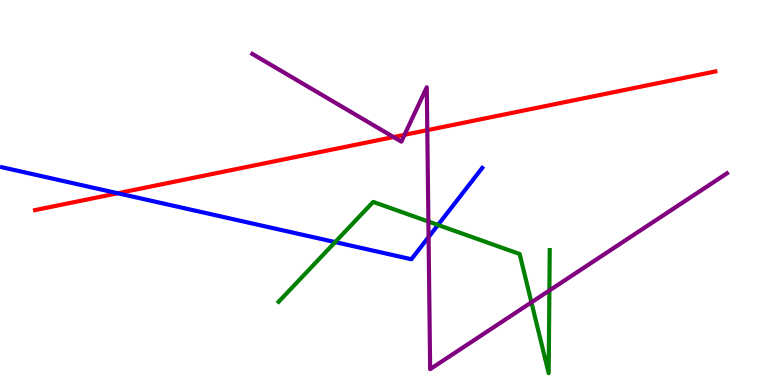[{'lines': ['blue', 'red'], 'intersections': [{'x': 1.52, 'y': 4.98}]}, {'lines': ['green', 'red'], 'intersections': []}, {'lines': ['purple', 'red'], 'intersections': [{'x': 5.08, 'y': 6.44}, {'x': 5.22, 'y': 6.5}, {'x': 5.51, 'y': 6.62}]}, {'lines': ['blue', 'green'], 'intersections': [{'x': 4.32, 'y': 3.71}, {'x': 5.65, 'y': 4.16}]}, {'lines': ['blue', 'purple'], 'intersections': [{'x': 5.53, 'y': 3.84}]}, {'lines': ['green', 'purple'], 'intersections': [{'x': 5.53, 'y': 4.25}, {'x': 6.86, 'y': 2.15}, {'x': 7.09, 'y': 2.45}]}]